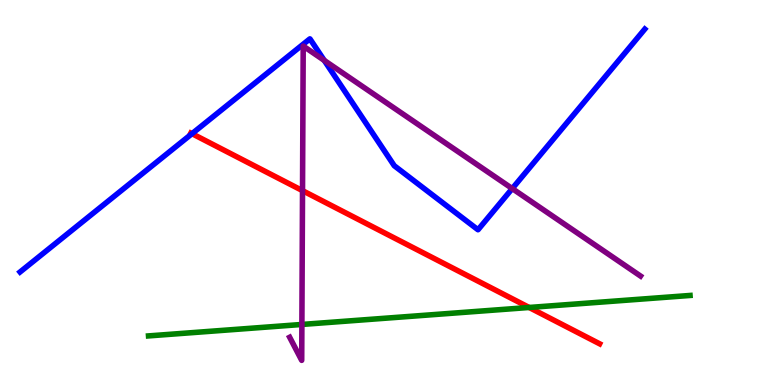[{'lines': ['blue', 'red'], 'intersections': [{'x': 2.48, 'y': 6.53}]}, {'lines': ['green', 'red'], 'intersections': [{'x': 6.83, 'y': 2.01}]}, {'lines': ['purple', 'red'], 'intersections': [{'x': 3.9, 'y': 5.05}]}, {'lines': ['blue', 'green'], 'intersections': []}, {'lines': ['blue', 'purple'], 'intersections': [{'x': 4.18, 'y': 8.43}, {'x': 6.61, 'y': 5.1}]}, {'lines': ['green', 'purple'], 'intersections': [{'x': 3.9, 'y': 1.57}]}]